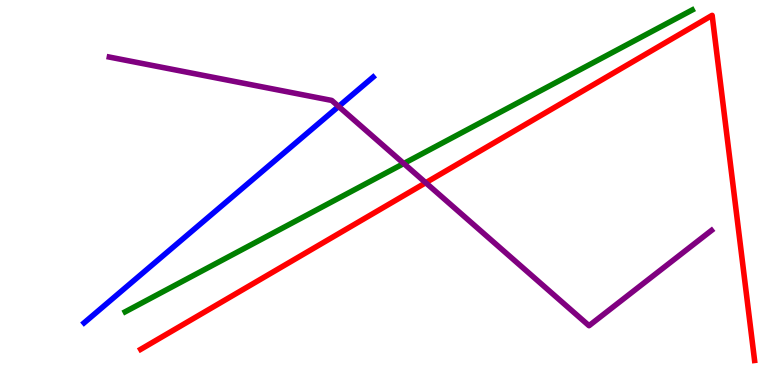[{'lines': ['blue', 'red'], 'intersections': []}, {'lines': ['green', 'red'], 'intersections': []}, {'lines': ['purple', 'red'], 'intersections': [{'x': 5.49, 'y': 5.25}]}, {'lines': ['blue', 'green'], 'intersections': []}, {'lines': ['blue', 'purple'], 'intersections': [{'x': 4.37, 'y': 7.24}]}, {'lines': ['green', 'purple'], 'intersections': [{'x': 5.21, 'y': 5.75}]}]